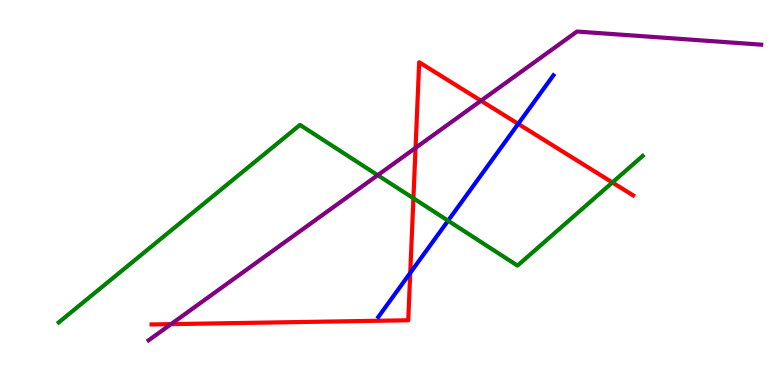[{'lines': ['blue', 'red'], 'intersections': [{'x': 5.29, 'y': 2.91}, {'x': 6.69, 'y': 6.78}]}, {'lines': ['green', 'red'], 'intersections': [{'x': 5.33, 'y': 4.85}, {'x': 7.9, 'y': 5.26}]}, {'lines': ['purple', 'red'], 'intersections': [{'x': 2.21, 'y': 1.58}, {'x': 5.36, 'y': 6.16}, {'x': 6.21, 'y': 7.38}]}, {'lines': ['blue', 'green'], 'intersections': [{'x': 5.78, 'y': 4.27}]}, {'lines': ['blue', 'purple'], 'intersections': []}, {'lines': ['green', 'purple'], 'intersections': [{'x': 4.87, 'y': 5.45}]}]